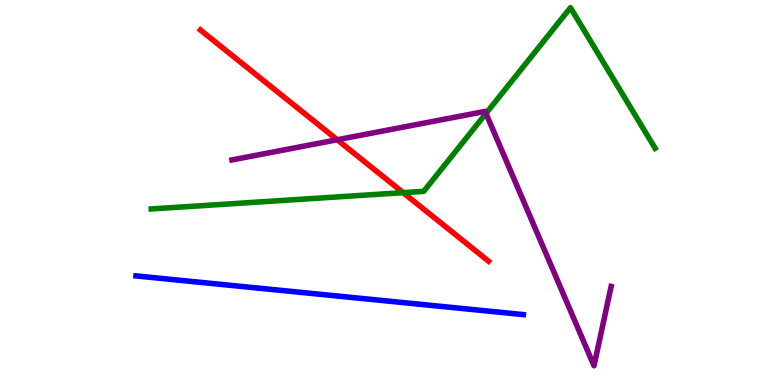[{'lines': ['blue', 'red'], 'intersections': []}, {'lines': ['green', 'red'], 'intersections': [{'x': 5.2, 'y': 5.0}]}, {'lines': ['purple', 'red'], 'intersections': [{'x': 4.35, 'y': 6.37}]}, {'lines': ['blue', 'green'], 'intersections': []}, {'lines': ['blue', 'purple'], 'intersections': []}, {'lines': ['green', 'purple'], 'intersections': [{'x': 6.27, 'y': 7.05}]}]